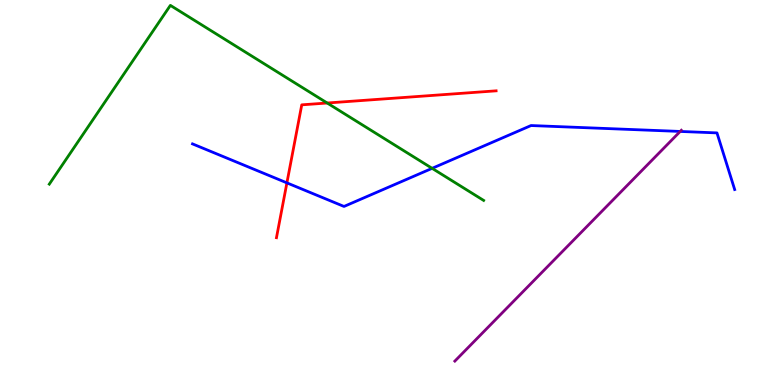[{'lines': ['blue', 'red'], 'intersections': [{'x': 3.7, 'y': 5.25}]}, {'lines': ['green', 'red'], 'intersections': [{'x': 4.22, 'y': 7.32}]}, {'lines': ['purple', 'red'], 'intersections': []}, {'lines': ['blue', 'green'], 'intersections': [{'x': 5.58, 'y': 5.63}]}, {'lines': ['blue', 'purple'], 'intersections': [{'x': 8.78, 'y': 6.59}]}, {'lines': ['green', 'purple'], 'intersections': []}]